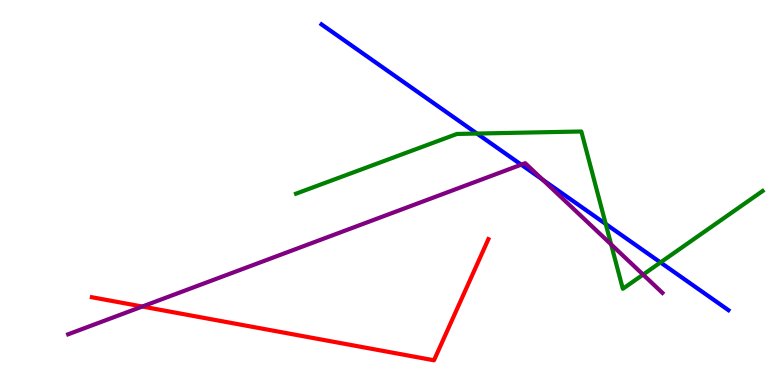[{'lines': ['blue', 'red'], 'intersections': []}, {'lines': ['green', 'red'], 'intersections': []}, {'lines': ['purple', 'red'], 'intersections': [{'x': 1.84, 'y': 2.04}]}, {'lines': ['blue', 'green'], 'intersections': [{'x': 6.15, 'y': 6.53}, {'x': 7.82, 'y': 4.18}, {'x': 8.52, 'y': 3.18}]}, {'lines': ['blue', 'purple'], 'intersections': [{'x': 6.73, 'y': 5.72}, {'x': 7.0, 'y': 5.33}]}, {'lines': ['green', 'purple'], 'intersections': [{'x': 7.89, 'y': 3.65}, {'x': 8.3, 'y': 2.87}]}]